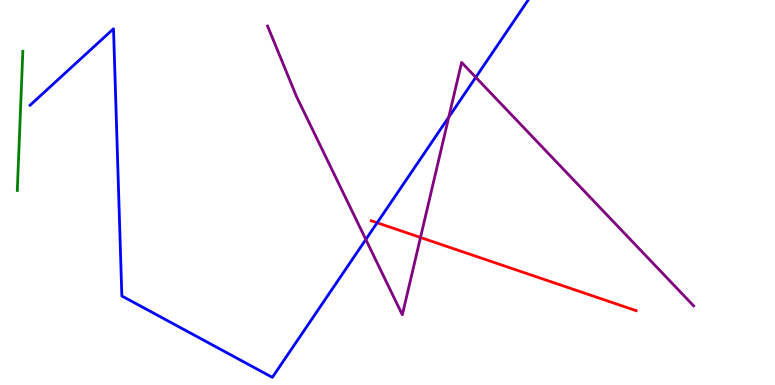[{'lines': ['blue', 'red'], 'intersections': [{'x': 4.87, 'y': 4.21}]}, {'lines': ['green', 'red'], 'intersections': []}, {'lines': ['purple', 'red'], 'intersections': [{'x': 5.43, 'y': 3.83}]}, {'lines': ['blue', 'green'], 'intersections': []}, {'lines': ['blue', 'purple'], 'intersections': [{'x': 4.72, 'y': 3.78}, {'x': 5.79, 'y': 6.96}, {'x': 6.14, 'y': 7.99}]}, {'lines': ['green', 'purple'], 'intersections': []}]